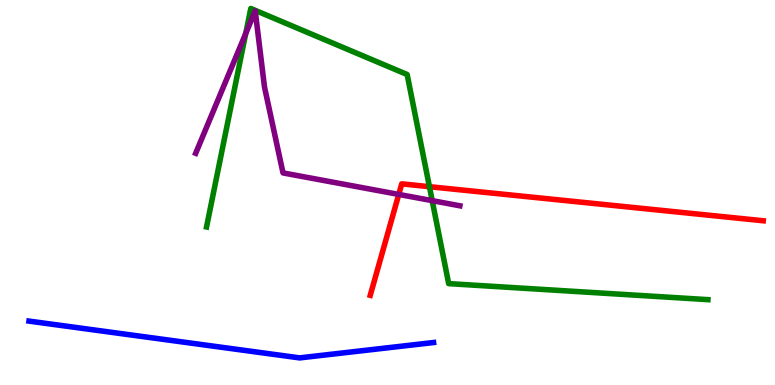[{'lines': ['blue', 'red'], 'intersections': []}, {'lines': ['green', 'red'], 'intersections': [{'x': 5.54, 'y': 5.15}]}, {'lines': ['purple', 'red'], 'intersections': [{'x': 5.15, 'y': 4.95}]}, {'lines': ['blue', 'green'], 'intersections': []}, {'lines': ['blue', 'purple'], 'intersections': []}, {'lines': ['green', 'purple'], 'intersections': [{'x': 3.17, 'y': 9.13}, {'x': 5.58, 'y': 4.79}]}]